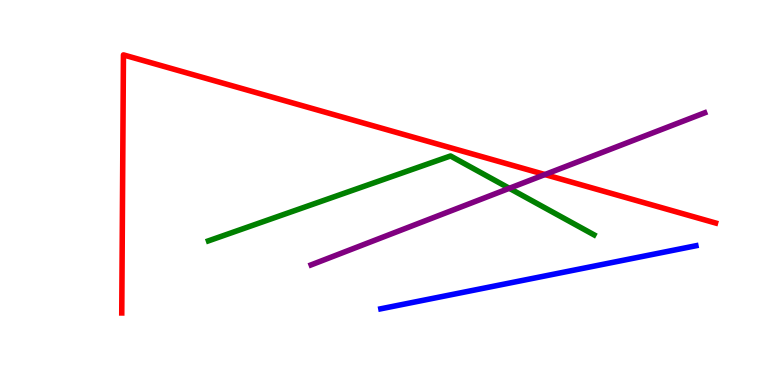[{'lines': ['blue', 'red'], 'intersections': []}, {'lines': ['green', 'red'], 'intersections': []}, {'lines': ['purple', 'red'], 'intersections': [{'x': 7.03, 'y': 5.47}]}, {'lines': ['blue', 'green'], 'intersections': []}, {'lines': ['blue', 'purple'], 'intersections': []}, {'lines': ['green', 'purple'], 'intersections': [{'x': 6.57, 'y': 5.11}]}]